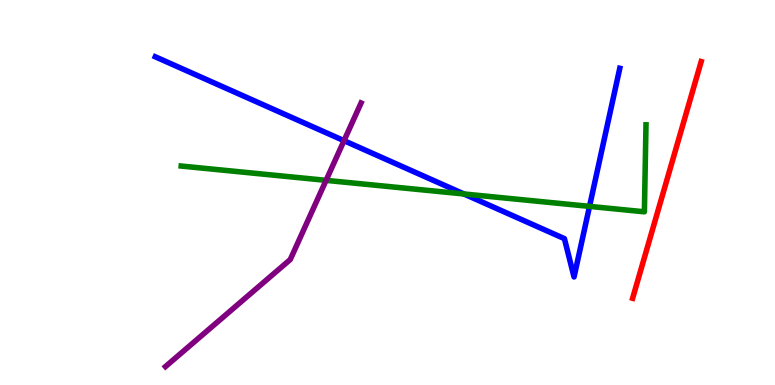[{'lines': ['blue', 'red'], 'intersections': []}, {'lines': ['green', 'red'], 'intersections': []}, {'lines': ['purple', 'red'], 'intersections': []}, {'lines': ['blue', 'green'], 'intersections': [{'x': 5.99, 'y': 4.96}, {'x': 7.61, 'y': 4.64}]}, {'lines': ['blue', 'purple'], 'intersections': [{'x': 4.44, 'y': 6.35}]}, {'lines': ['green', 'purple'], 'intersections': [{'x': 4.21, 'y': 5.32}]}]